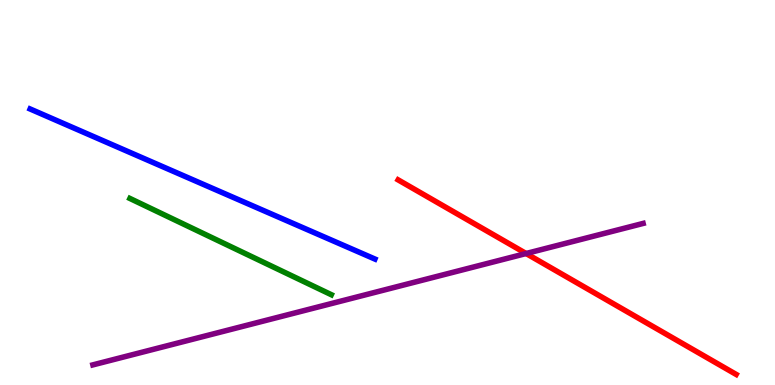[{'lines': ['blue', 'red'], 'intersections': []}, {'lines': ['green', 'red'], 'intersections': []}, {'lines': ['purple', 'red'], 'intersections': [{'x': 6.79, 'y': 3.42}]}, {'lines': ['blue', 'green'], 'intersections': []}, {'lines': ['blue', 'purple'], 'intersections': []}, {'lines': ['green', 'purple'], 'intersections': []}]